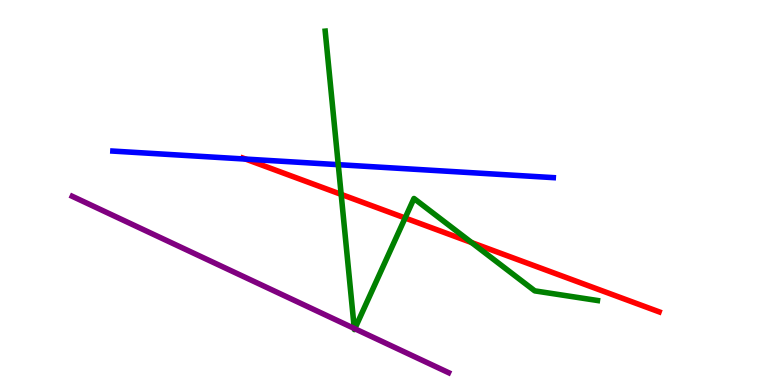[{'lines': ['blue', 'red'], 'intersections': [{'x': 3.17, 'y': 5.87}]}, {'lines': ['green', 'red'], 'intersections': [{'x': 4.4, 'y': 4.95}, {'x': 5.23, 'y': 4.34}, {'x': 6.08, 'y': 3.7}]}, {'lines': ['purple', 'red'], 'intersections': []}, {'lines': ['blue', 'green'], 'intersections': [{'x': 4.36, 'y': 5.72}]}, {'lines': ['blue', 'purple'], 'intersections': []}, {'lines': ['green', 'purple'], 'intersections': [{'x': 4.57, 'y': 1.47}, {'x': 4.58, 'y': 1.46}]}]